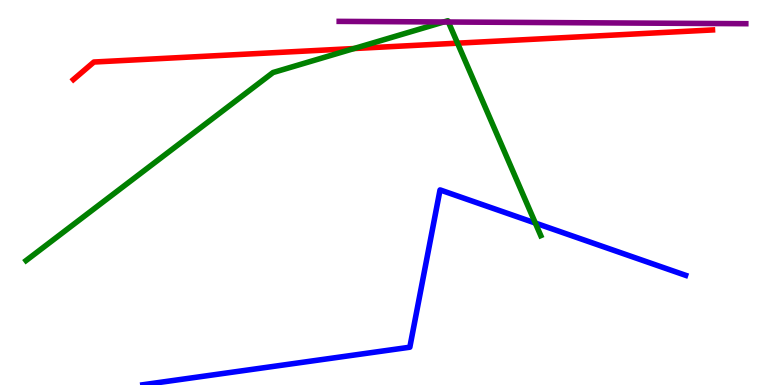[{'lines': ['blue', 'red'], 'intersections': []}, {'lines': ['green', 'red'], 'intersections': [{'x': 4.57, 'y': 8.74}, {'x': 5.9, 'y': 8.88}]}, {'lines': ['purple', 'red'], 'intersections': []}, {'lines': ['blue', 'green'], 'intersections': [{'x': 6.91, 'y': 4.21}]}, {'lines': ['blue', 'purple'], 'intersections': []}, {'lines': ['green', 'purple'], 'intersections': [{'x': 5.73, 'y': 9.43}, {'x': 5.79, 'y': 9.43}]}]